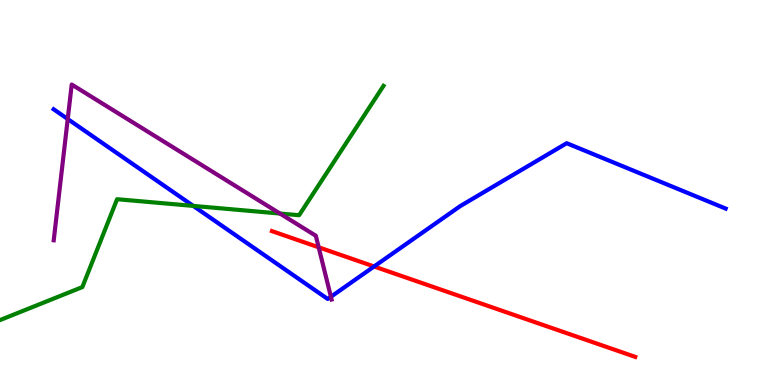[{'lines': ['blue', 'red'], 'intersections': [{'x': 4.83, 'y': 3.08}]}, {'lines': ['green', 'red'], 'intersections': []}, {'lines': ['purple', 'red'], 'intersections': [{'x': 4.11, 'y': 3.58}]}, {'lines': ['blue', 'green'], 'intersections': [{'x': 2.49, 'y': 4.65}]}, {'lines': ['blue', 'purple'], 'intersections': [{'x': 0.874, 'y': 6.91}, {'x': 4.27, 'y': 2.29}]}, {'lines': ['green', 'purple'], 'intersections': [{'x': 3.61, 'y': 4.45}]}]